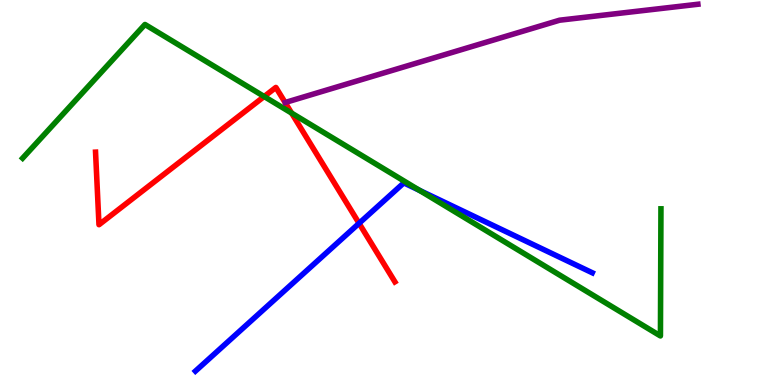[{'lines': ['blue', 'red'], 'intersections': [{'x': 4.63, 'y': 4.2}]}, {'lines': ['green', 'red'], 'intersections': [{'x': 3.41, 'y': 7.49}, {'x': 3.76, 'y': 7.06}]}, {'lines': ['purple', 'red'], 'intersections': []}, {'lines': ['blue', 'green'], 'intersections': [{'x': 5.41, 'y': 5.06}]}, {'lines': ['blue', 'purple'], 'intersections': []}, {'lines': ['green', 'purple'], 'intersections': []}]